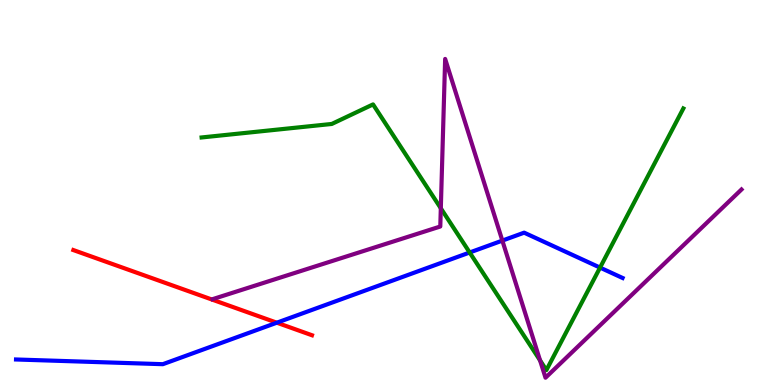[{'lines': ['blue', 'red'], 'intersections': [{'x': 3.57, 'y': 1.62}]}, {'lines': ['green', 'red'], 'intersections': []}, {'lines': ['purple', 'red'], 'intersections': []}, {'lines': ['blue', 'green'], 'intersections': [{'x': 6.06, 'y': 3.44}, {'x': 7.74, 'y': 3.05}]}, {'lines': ['blue', 'purple'], 'intersections': [{'x': 6.48, 'y': 3.75}]}, {'lines': ['green', 'purple'], 'intersections': [{'x': 5.69, 'y': 4.59}, {'x': 6.97, 'y': 0.64}]}]